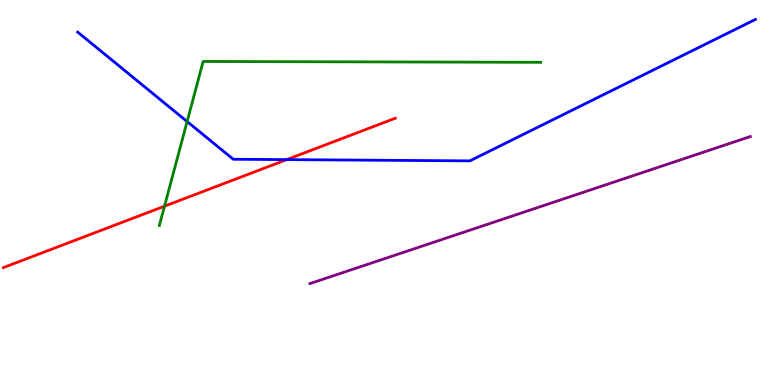[{'lines': ['blue', 'red'], 'intersections': [{'x': 3.7, 'y': 5.85}]}, {'lines': ['green', 'red'], 'intersections': [{'x': 2.12, 'y': 4.64}]}, {'lines': ['purple', 'red'], 'intersections': []}, {'lines': ['blue', 'green'], 'intersections': [{'x': 2.41, 'y': 6.84}]}, {'lines': ['blue', 'purple'], 'intersections': []}, {'lines': ['green', 'purple'], 'intersections': []}]